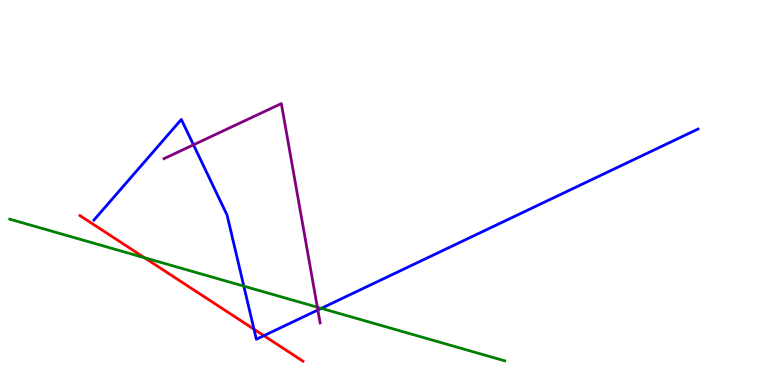[{'lines': ['blue', 'red'], 'intersections': [{'x': 3.28, 'y': 1.45}, {'x': 3.41, 'y': 1.28}]}, {'lines': ['green', 'red'], 'intersections': [{'x': 1.86, 'y': 3.31}]}, {'lines': ['purple', 'red'], 'intersections': []}, {'lines': ['blue', 'green'], 'intersections': [{'x': 3.15, 'y': 2.57}, {'x': 4.15, 'y': 1.99}]}, {'lines': ['blue', 'purple'], 'intersections': [{'x': 2.5, 'y': 6.24}, {'x': 4.1, 'y': 1.95}]}, {'lines': ['green', 'purple'], 'intersections': [{'x': 4.09, 'y': 2.02}]}]